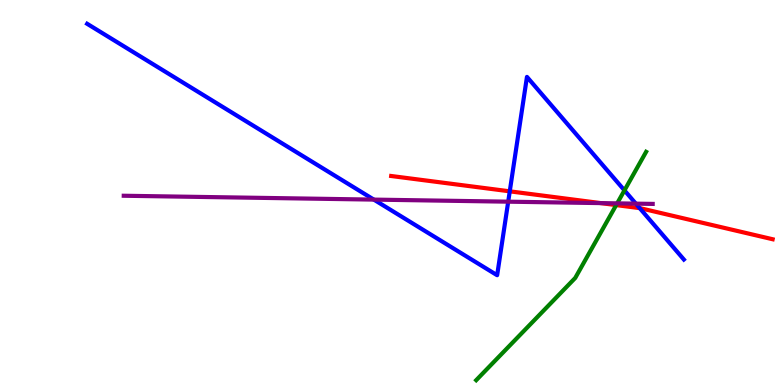[{'lines': ['blue', 'red'], 'intersections': [{'x': 6.58, 'y': 5.03}, {'x': 8.25, 'y': 4.59}]}, {'lines': ['green', 'red'], 'intersections': [{'x': 7.95, 'y': 4.67}]}, {'lines': ['purple', 'red'], 'intersections': [{'x': 7.75, 'y': 4.72}]}, {'lines': ['blue', 'green'], 'intersections': [{'x': 8.06, 'y': 5.06}]}, {'lines': ['blue', 'purple'], 'intersections': [{'x': 4.82, 'y': 4.82}, {'x': 6.56, 'y': 4.76}, {'x': 8.2, 'y': 4.71}]}, {'lines': ['green', 'purple'], 'intersections': [{'x': 7.96, 'y': 4.72}]}]